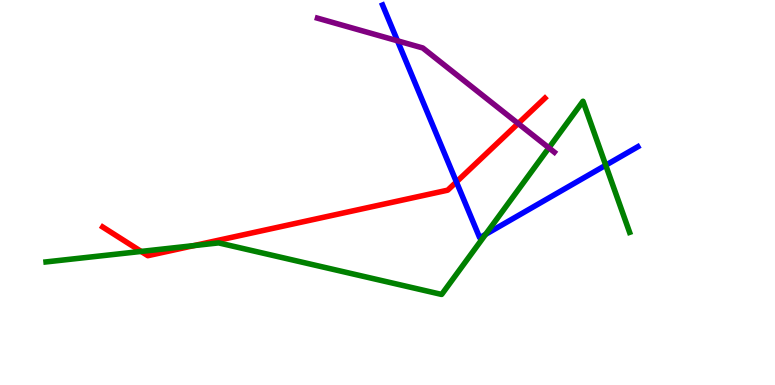[{'lines': ['blue', 'red'], 'intersections': [{'x': 5.89, 'y': 5.27}]}, {'lines': ['green', 'red'], 'intersections': [{'x': 1.82, 'y': 3.47}, {'x': 2.5, 'y': 3.62}]}, {'lines': ['purple', 'red'], 'intersections': [{'x': 6.69, 'y': 6.79}]}, {'lines': ['blue', 'green'], 'intersections': [{'x': 6.27, 'y': 3.91}, {'x': 7.82, 'y': 5.71}]}, {'lines': ['blue', 'purple'], 'intersections': [{'x': 5.13, 'y': 8.94}]}, {'lines': ['green', 'purple'], 'intersections': [{'x': 7.08, 'y': 6.16}]}]